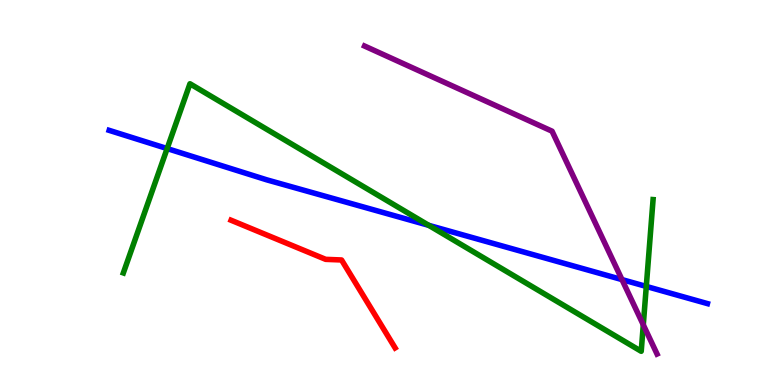[{'lines': ['blue', 'red'], 'intersections': []}, {'lines': ['green', 'red'], 'intersections': []}, {'lines': ['purple', 'red'], 'intersections': []}, {'lines': ['blue', 'green'], 'intersections': [{'x': 2.16, 'y': 6.14}, {'x': 5.53, 'y': 4.15}, {'x': 8.34, 'y': 2.56}]}, {'lines': ['blue', 'purple'], 'intersections': [{'x': 8.03, 'y': 2.74}]}, {'lines': ['green', 'purple'], 'intersections': [{'x': 8.3, 'y': 1.56}]}]